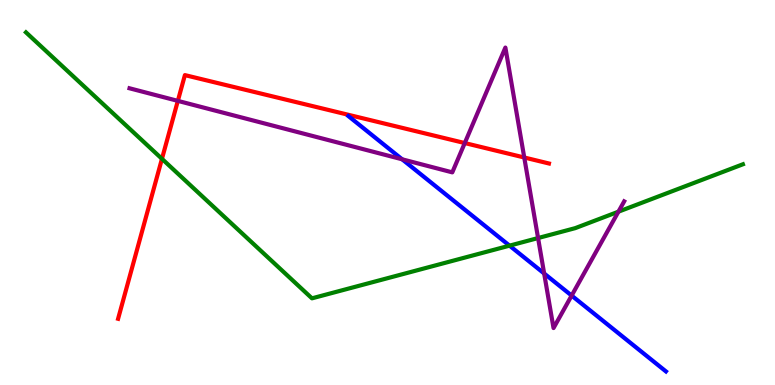[{'lines': ['blue', 'red'], 'intersections': []}, {'lines': ['green', 'red'], 'intersections': [{'x': 2.09, 'y': 5.87}]}, {'lines': ['purple', 'red'], 'intersections': [{'x': 2.29, 'y': 7.38}, {'x': 6.0, 'y': 6.28}, {'x': 6.76, 'y': 5.91}]}, {'lines': ['blue', 'green'], 'intersections': [{'x': 6.57, 'y': 3.62}]}, {'lines': ['blue', 'purple'], 'intersections': [{'x': 5.19, 'y': 5.86}, {'x': 7.02, 'y': 2.9}, {'x': 7.38, 'y': 2.32}]}, {'lines': ['green', 'purple'], 'intersections': [{'x': 6.94, 'y': 3.82}, {'x': 7.98, 'y': 4.5}]}]